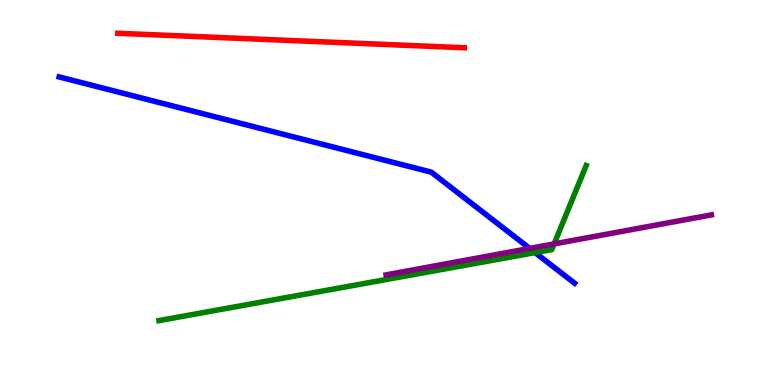[{'lines': ['blue', 'red'], 'intersections': []}, {'lines': ['green', 'red'], 'intersections': []}, {'lines': ['purple', 'red'], 'intersections': []}, {'lines': ['blue', 'green'], 'intersections': [{'x': 6.9, 'y': 3.44}]}, {'lines': ['blue', 'purple'], 'intersections': [{'x': 6.83, 'y': 3.55}]}, {'lines': ['green', 'purple'], 'intersections': [{'x': 7.15, 'y': 3.66}]}]